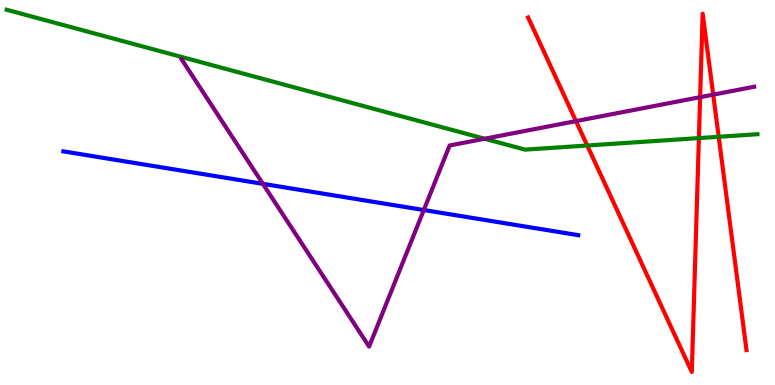[{'lines': ['blue', 'red'], 'intersections': []}, {'lines': ['green', 'red'], 'intersections': [{'x': 7.58, 'y': 6.22}, {'x': 9.02, 'y': 6.41}, {'x': 9.27, 'y': 6.45}]}, {'lines': ['purple', 'red'], 'intersections': [{'x': 7.43, 'y': 6.85}, {'x': 9.03, 'y': 7.48}, {'x': 9.2, 'y': 7.54}]}, {'lines': ['blue', 'green'], 'intersections': []}, {'lines': ['blue', 'purple'], 'intersections': [{'x': 3.39, 'y': 5.22}, {'x': 5.47, 'y': 4.54}]}, {'lines': ['green', 'purple'], 'intersections': [{'x': 6.25, 'y': 6.4}]}]